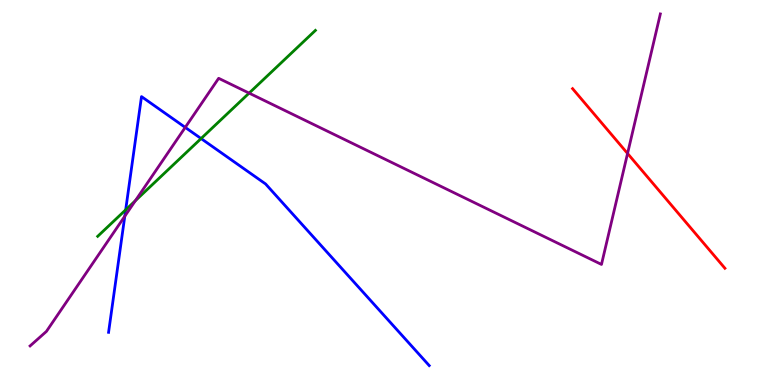[{'lines': ['blue', 'red'], 'intersections': []}, {'lines': ['green', 'red'], 'intersections': []}, {'lines': ['purple', 'red'], 'intersections': [{'x': 8.1, 'y': 6.01}]}, {'lines': ['blue', 'green'], 'intersections': [{'x': 1.62, 'y': 4.55}, {'x': 2.59, 'y': 6.4}]}, {'lines': ['blue', 'purple'], 'intersections': [{'x': 1.61, 'y': 4.38}, {'x': 2.39, 'y': 6.69}]}, {'lines': ['green', 'purple'], 'intersections': [{'x': 1.75, 'y': 4.79}, {'x': 3.21, 'y': 7.58}]}]